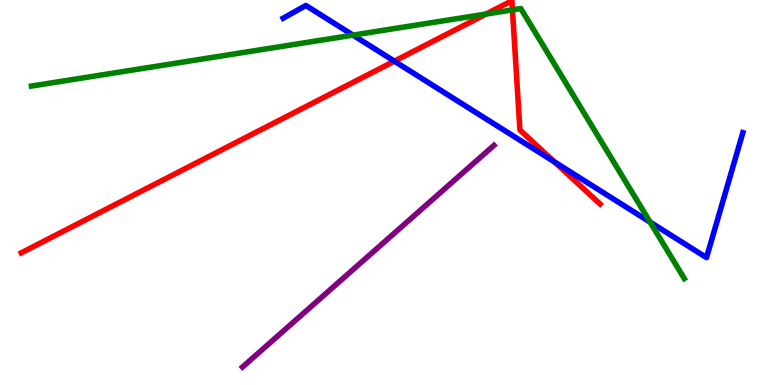[{'lines': ['blue', 'red'], 'intersections': [{'x': 5.09, 'y': 8.41}, {'x': 7.15, 'y': 5.79}]}, {'lines': ['green', 'red'], 'intersections': [{'x': 6.27, 'y': 9.64}, {'x': 6.61, 'y': 9.74}]}, {'lines': ['purple', 'red'], 'intersections': []}, {'lines': ['blue', 'green'], 'intersections': [{'x': 4.55, 'y': 9.09}, {'x': 8.39, 'y': 4.23}]}, {'lines': ['blue', 'purple'], 'intersections': []}, {'lines': ['green', 'purple'], 'intersections': []}]